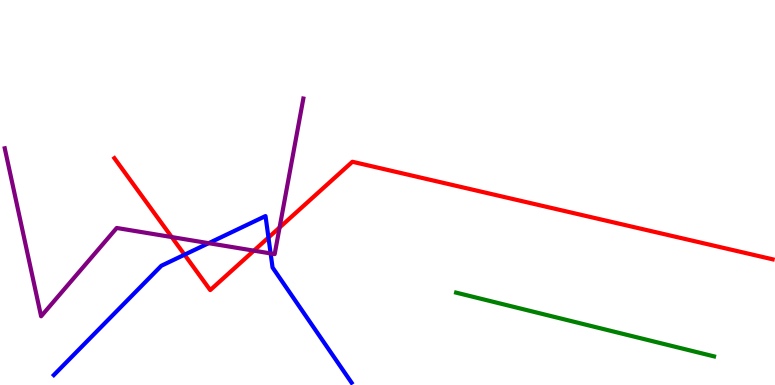[{'lines': ['blue', 'red'], 'intersections': [{'x': 2.38, 'y': 3.38}, {'x': 3.46, 'y': 3.83}]}, {'lines': ['green', 'red'], 'intersections': []}, {'lines': ['purple', 'red'], 'intersections': [{'x': 2.22, 'y': 3.84}, {'x': 3.28, 'y': 3.49}, {'x': 3.61, 'y': 4.09}]}, {'lines': ['blue', 'green'], 'intersections': []}, {'lines': ['blue', 'purple'], 'intersections': [{'x': 2.69, 'y': 3.68}, {'x': 3.49, 'y': 3.42}]}, {'lines': ['green', 'purple'], 'intersections': []}]